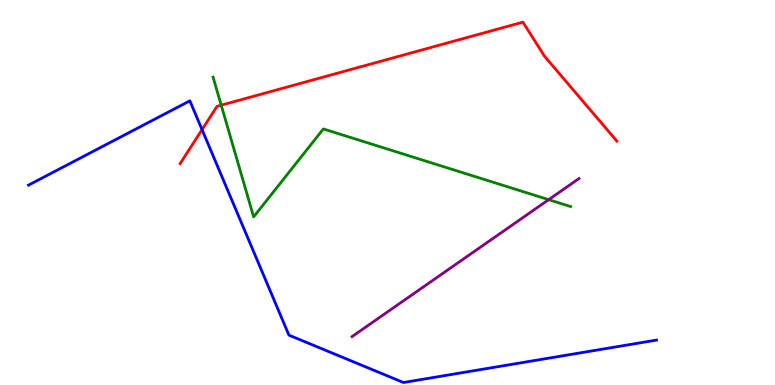[{'lines': ['blue', 'red'], 'intersections': [{'x': 2.61, 'y': 6.63}]}, {'lines': ['green', 'red'], 'intersections': [{'x': 2.85, 'y': 7.27}]}, {'lines': ['purple', 'red'], 'intersections': []}, {'lines': ['blue', 'green'], 'intersections': []}, {'lines': ['blue', 'purple'], 'intersections': []}, {'lines': ['green', 'purple'], 'intersections': [{'x': 7.08, 'y': 4.81}]}]